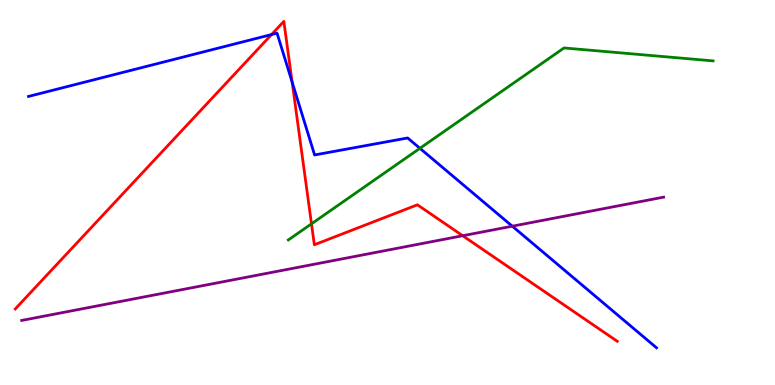[{'lines': ['blue', 'red'], 'intersections': [{'x': 3.5, 'y': 9.1}, {'x': 3.77, 'y': 7.87}]}, {'lines': ['green', 'red'], 'intersections': [{'x': 4.02, 'y': 4.19}]}, {'lines': ['purple', 'red'], 'intersections': [{'x': 5.97, 'y': 3.88}]}, {'lines': ['blue', 'green'], 'intersections': [{'x': 5.42, 'y': 6.15}]}, {'lines': ['blue', 'purple'], 'intersections': [{'x': 6.61, 'y': 4.12}]}, {'lines': ['green', 'purple'], 'intersections': []}]